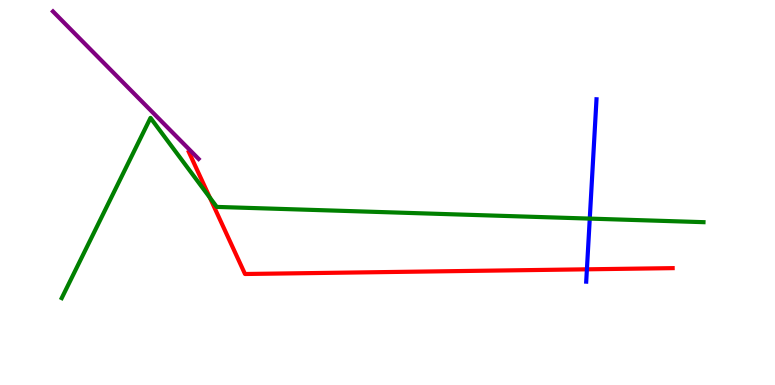[{'lines': ['blue', 'red'], 'intersections': [{'x': 7.57, 'y': 3.0}]}, {'lines': ['green', 'red'], 'intersections': [{'x': 2.71, 'y': 4.87}]}, {'lines': ['purple', 'red'], 'intersections': []}, {'lines': ['blue', 'green'], 'intersections': [{'x': 7.61, 'y': 4.32}]}, {'lines': ['blue', 'purple'], 'intersections': []}, {'lines': ['green', 'purple'], 'intersections': []}]